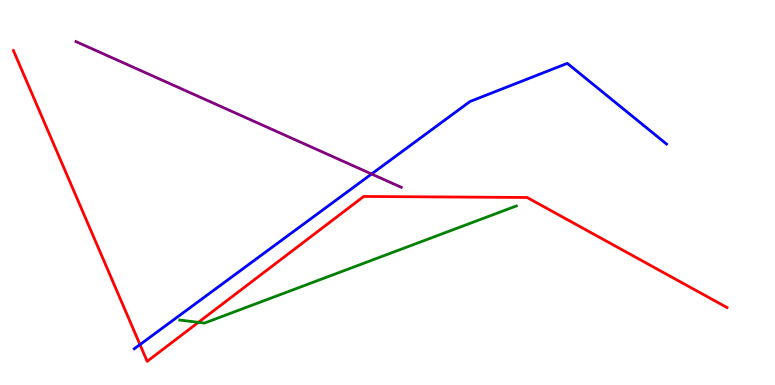[{'lines': ['blue', 'red'], 'intersections': [{'x': 1.81, 'y': 1.05}]}, {'lines': ['green', 'red'], 'intersections': [{'x': 2.56, 'y': 1.63}]}, {'lines': ['purple', 'red'], 'intersections': []}, {'lines': ['blue', 'green'], 'intersections': []}, {'lines': ['blue', 'purple'], 'intersections': [{'x': 4.79, 'y': 5.48}]}, {'lines': ['green', 'purple'], 'intersections': []}]